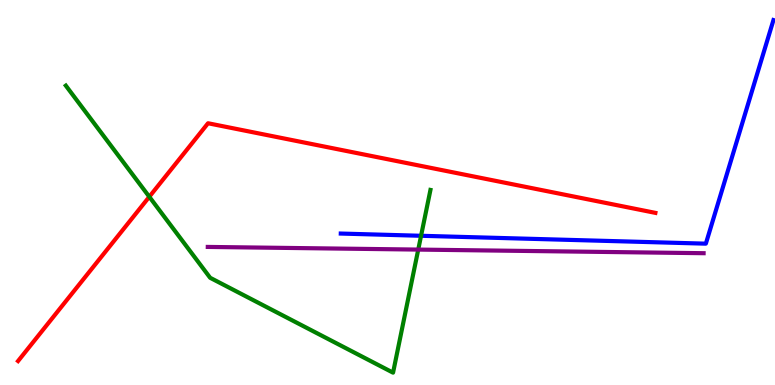[{'lines': ['blue', 'red'], 'intersections': []}, {'lines': ['green', 'red'], 'intersections': [{'x': 1.93, 'y': 4.89}]}, {'lines': ['purple', 'red'], 'intersections': []}, {'lines': ['blue', 'green'], 'intersections': [{'x': 5.43, 'y': 3.88}]}, {'lines': ['blue', 'purple'], 'intersections': []}, {'lines': ['green', 'purple'], 'intersections': [{'x': 5.4, 'y': 3.52}]}]